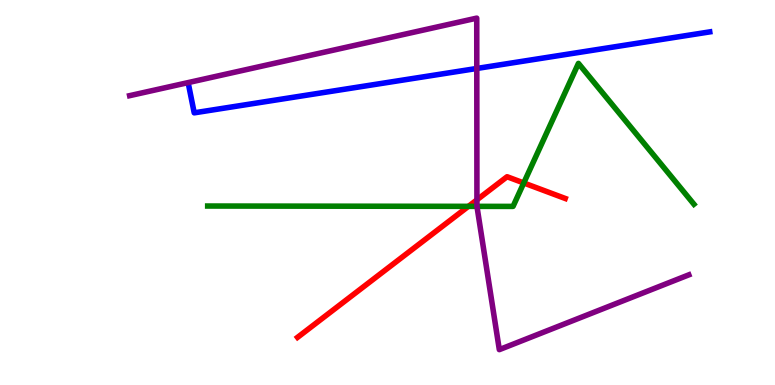[{'lines': ['blue', 'red'], 'intersections': []}, {'lines': ['green', 'red'], 'intersections': [{'x': 6.04, 'y': 4.64}, {'x': 6.76, 'y': 5.25}]}, {'lines': ['purple', 'red'], 'intersections': [{'x': 6.15, 'y': 4.81}]}, {'lines': ['blue', 'green'], 'intersections': []}, {'lines': ['blue', 'purple'], 'intersections': [{'x': 6.15, 'y': 8.22}]}, {'lines': ['green', 'purple'], 'intersections': [{'x': 6.15, 'y': 4.64}]}]